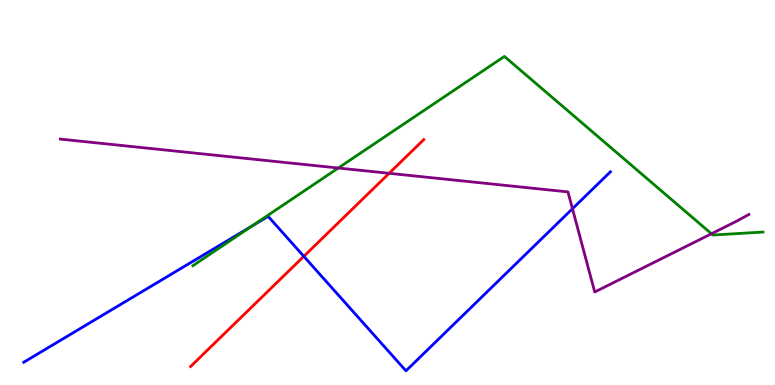[{'lines': ['blue', 'red'], 'intersections': [{'x': 3.92, 'y': 3.34}]}, {'lines': ['green', 'red'], 'intersections': []}, {'lines': ['purple', 'red'], 'intersections': [{'x': 5.02, 'y': 5.5}]}, {'lines': ['blue', 'green'], 'intersections': [{'x': 3.25, 'y': 4.12}]}, {'lines': ['blue', 'purple'], 'intersections': [{'x': 7.39, 'y': 4.58}]}, {'lines': ['green', 'purple'], 'intersections': [{'x': 4.36, 'y': 5.64}, {'x': 9.18, 'y': 3.93}]}]